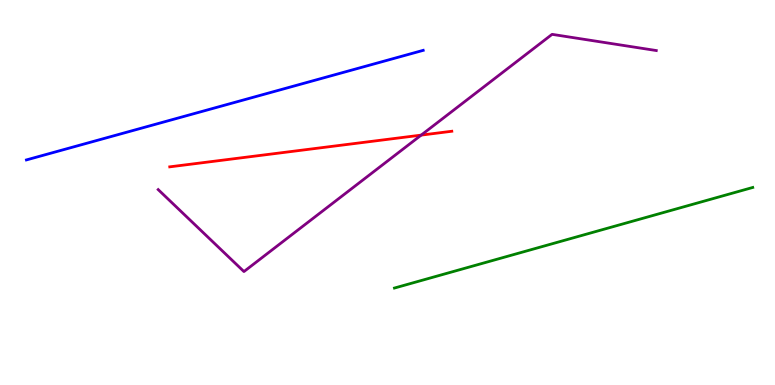[{'lines': ['blue', 'red'], 'intersections': []}, {'lines': ['green', 'red'], 'intersections': []}, {'lines': ['purple', 'red'], 'intersections': [{'x': 5.43, 'y': 6.49}]}, {'lines': ['blue', 'green'], 'intersections': []}, {'lines': ['blue', 'purple'], 'intersections': []}, {'lines': ['green', 'purple'], 'intersections': []}]